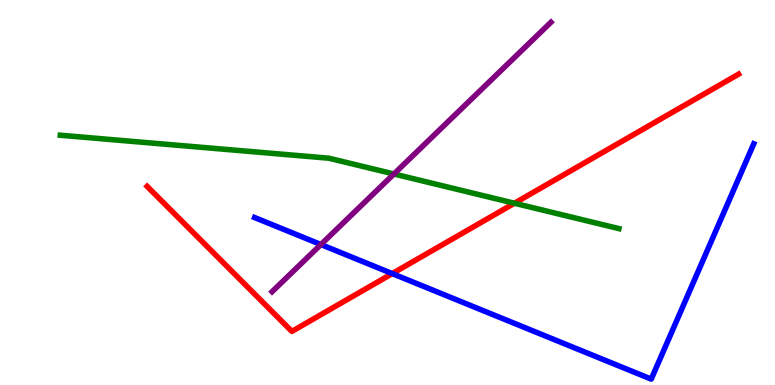[{'lines': ['blue', 'red'], 'intersections': [{'x': 5.06, 'y': 2.89}]}, {'lines': ['green', 'red'], 'intersections': [{'x': 6.64, 'y': 4.72}]}, {'lines': ['purple', 'red'], 'intersections': []}, {'lines': ['blue', 'green'], 'intersections': []}, {'lines': ['blue', 'purple'], 'intersections': [{'x': 4.14, 'y': 3.65}]}, {'lines': ['green', 'purple'], 'intersections': [{'x': 5.08, 'y': 5.48}]}]